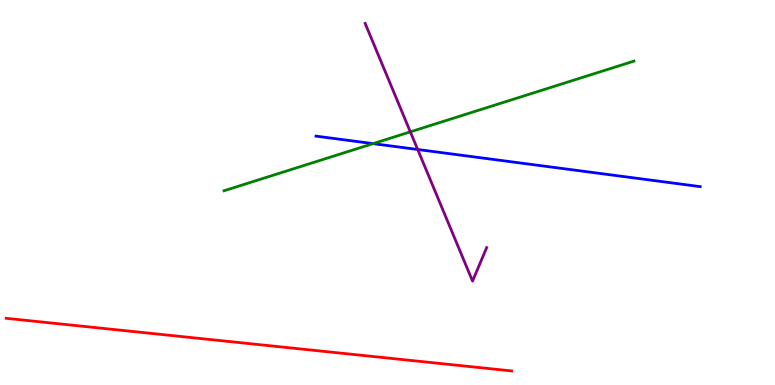[{'lines': ['blue', 'red'], 'intersections': []}, {'lines': ['green', 'red'], 'intersections': []}, {'lines': ['purple', 'red'], 'intersections': []}, {'lines': ['blue', 'green'], 'intersections': [{'x': 4.81, 'y': 6.27}]}, {'lines': ['blue', 'purple'], 'intersections': [{'x': 5.39, 'y': 6.12}]}, {'lines': ['green', 'purple'], 'intersections': [{'x': 5.29, 'y': 6.58}]}]